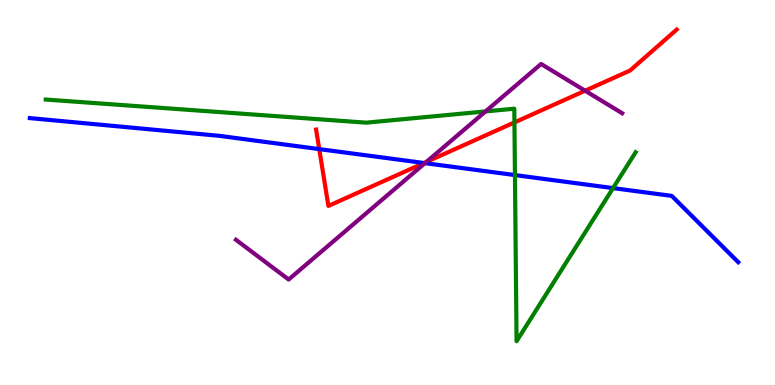[{'lines': ['blue', 'red'], 'intersections': [{'x': 4.12, 'y': 6.13}, {'x': 5.47, 'y': 5.77}]}, {'lines': ['green', 'red'], 'intersections': [{'x': 6.64, 'y': 6.82}]}, {'lines': ['purple', 'red'], 'intersections': [{'x': 5.5, 'y': 5.79}, {'x': 7.55, 'y': 7.64}]}, {'lines': ['blue', 'green'], 'intersections': [{'x': 6.64, 'y': 5.45}, {'x': 7.91, 'y': 5.11}]}, {'lines': ['blue', 'purple'], 'intersections': [{'x': 5.48, 'y': 5.76}]}, {'lines': ['green', 'purple'], 'intersections': [{'x': 6.27, 'y': 7.11}]}]